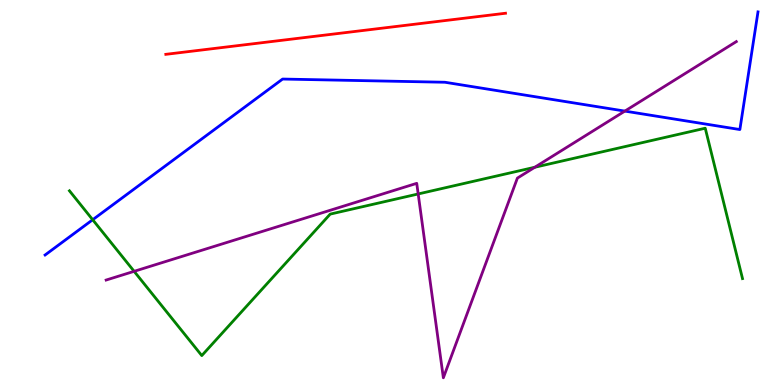[{'lines': ['blue', 'red'], 'intersections': []}, {'lines': ['green', 'red'], 'intersections': []}, {'lines': ['purple', 'red'], 'intersections': []}, {'lines': ['blue', 'green'], 'intersections': [{'x': 1.2, 'y': 4.29}]}, {'lines': ['blue', 'purple'], 'intersections': [{'x': 8.06, 'y': 7.11}]}, {'lines': ['green', 'purple'], 'intersections': [{'x': 1.73, 'y': 2.95}, {'x': 5.4, 'y': 4.96}, {'x': 6.9, 'y': 5.66}]}]